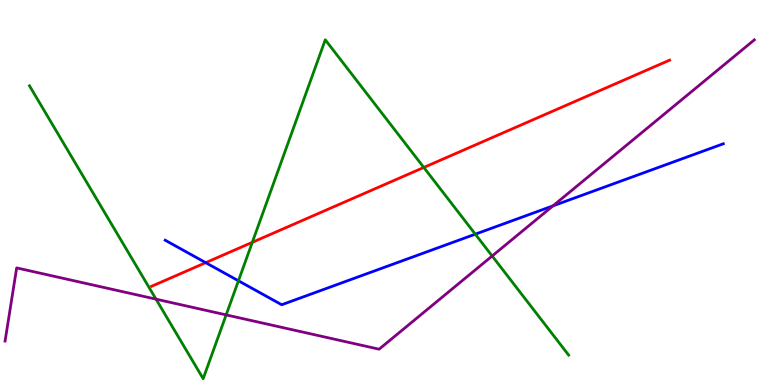[{'lines': ['blue', 'red'], 'intersections': [{'x': 2.65, 'y': 3.18}]}, {'lines': ['green', 'red'], 'intersections': [{'x': 3.26, 'y': 3.71}, {'x': 5.47, 'y': 5.65}]}, {'lines': ['purple', 'red'], 'intersections': []}, {'lines': ['blue', 'green'], 'intersections': [{'x': 3.08, 'y': 2.71}, {'x': 6.13, 'y': 3.92}]}, {'lines': ['blue', 'purple'], 'intersections': [{'x': 7.13, 'y': 4.65}]}, {'lines': ['green', 'purple'], 'intersections': [{'x': 2.01, 'y': 2.23}, {'x': 2.92, 'y': 1.82}, {'x': 6.35, 'y': 3.35}]}]